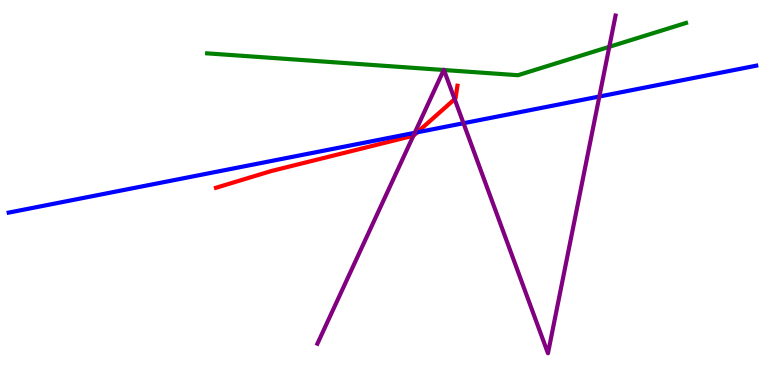[{'lines': ['blue', 'red'], 'intersections': [{'x': 5.38, 'y': 6.56}]}, {'lines': ['green', 'red'], 'intersections': []}, {'lines': ['purple', 'red'], 'intersections': [{'x': 5.33, 'y': 6.48}, {'x': 5.87, 'y': 7.42}]}, {'lines': ['blue', 'green'], 'intersections': []}, {'lines': ['blue', 'purple'], 'intersections': [{'x': 5.35, 'y': 6.55}, {'x': 5.98, 'y': 6.8}, {'x': 7.73, 'y': 7.49}]}, {'lines': ['green', 'purple'], 'intersections': [{'x': 5.73, 'y': 8.18}, {'x': 5.73, 'y': 8.18}, {'x': 7.86, 'y': 8.78}]}]